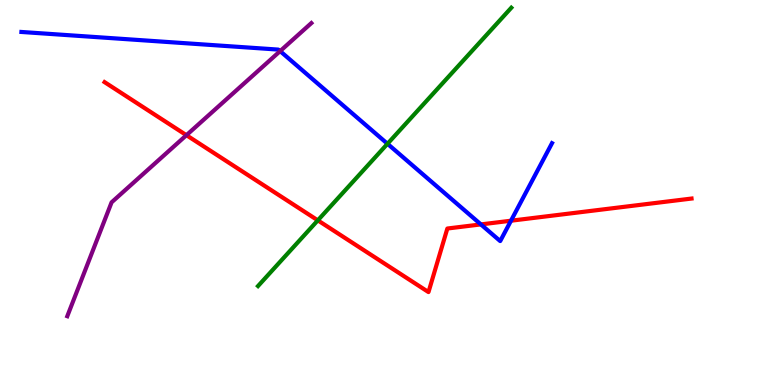[{'lines': ['blue', 'red'], 'intersections': [{'x': 6.21, 'y': 4.17}, {'x': 6.59, 'y': 4.27}]}, {'lines': ['green', 'red'], 'intersections': [{'x': 4.1, 'y': 4.28}]}, {'lines': ['purple', 'red'], 'intersections': [{'x': 2.41, 'y': 6.49}]}, {'lines': ['blue', 'green'], 'intersections': [{'x': 5.0, 'y': 6.27}]}, {'lines': ['blue', 'purple'], 'intersections': [{'x': 3.61, 'y': 8.67}]}, {'lines': ['green', 'purple'], 'intersections': []}]